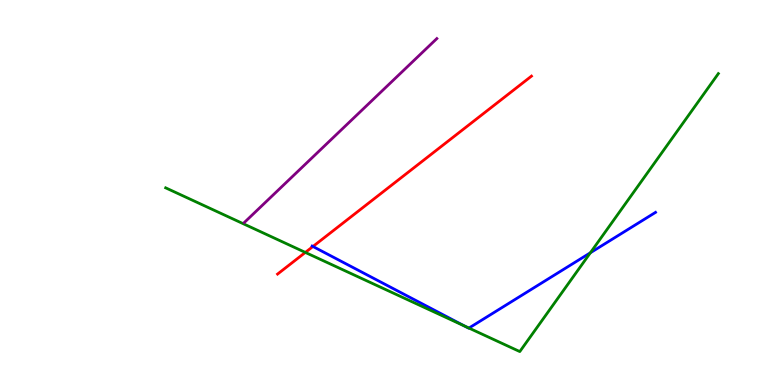[{'lines': ['blue', 'red'], 'intersections': [{'x': 4.04, 'y': 3.6}]}, {'lines': ['green', 'red'], 'intersections': [{'x': 3.94, 'y': 3.44}]}, {'lines': ['purple', 'red'], 'intersections': []}, {'lines': ['blue', 'green'], 'intersections': [{'x': 6.0, 'y': 1.53}, {'x': 6.05, 'y': 1.48}, {'x': 7.62, 'y': 3.43}]}, {'lines': ['blue', 'purple'], 'intersections': []}, {'lines': ['green', 'purple'], 'intersections': []}]